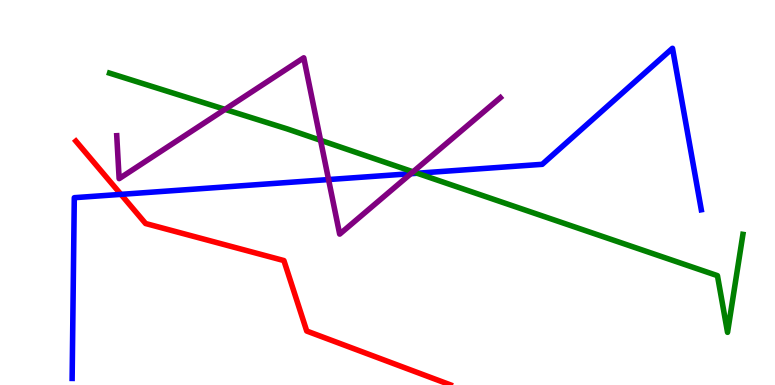[{'lines': ['blue', 'red'], 'intersections': [{'x': 1.56, 'y': 4.95}]}, {'lines': ['green', 'red'], 'intersections': []}, {'lines': ['purple', 'red'], 'intersections': []}, {'lines': ['blue', 'green'], 'intersections': [{'x': 5.38, 'y': 5.5}]}, {'lines': ['blue', 'purple'], 'intersections': [{'x': 4.24, 'y': 5.34}, {'x': 5.3, 'y': 5.49}]}, {'lines': ['green', 'purple'], 'intersections': [{'x': 2.9, 'y': 7.16}, {'x': 4.14, 'y': 6.36}, {'x': 5.33, 'y': 5.54}]}]